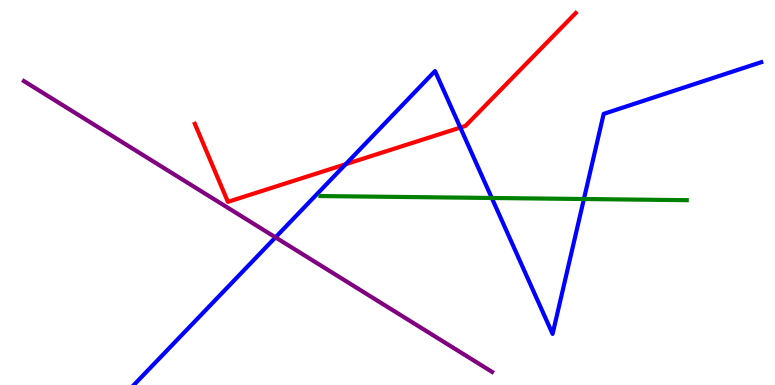[{'lines': ['blue', 'red'], 'intersections': [{'x': 4.46, 'y': 5.73}, {'x': 5.94, 'y': 6.69}]}, {'lines': ['green', 'red'], 'intersections': []}, {'lines': ['purple', 'red'], 'intersections': []}, {'lines': ['blue', 'green'], 'intersections': [{'x': 6.35, 'y': 4.86}, {'x': 7.53, 'y': 4.83}]}, {'lines': ['blue', 'purple'], 'intersections': [{'x': 3.55, 'y': 3.83}]}, {'lines': ['green', 'purple'], 'intersections': []}]